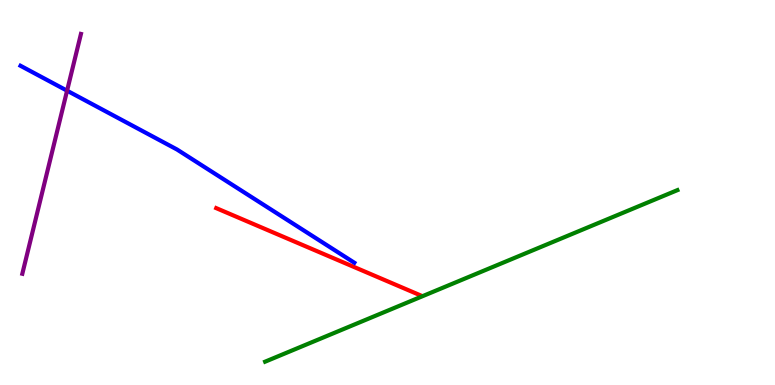[{'lines': ['blue', 'red'], 'intersections': []}, {'lines': ['green', 'red'], 'intersections': []}, {'lines': ['purple', 'red'], 'intersections': []}, {'lines': ['blue', 'green'], 'intersections': []}, {'lines': ['blue', 'purple'], 'intersections': [{'x': 0.866, 'y': 7.64}]}, {'lines': ['green', 'purple'], 'intersections': []}]